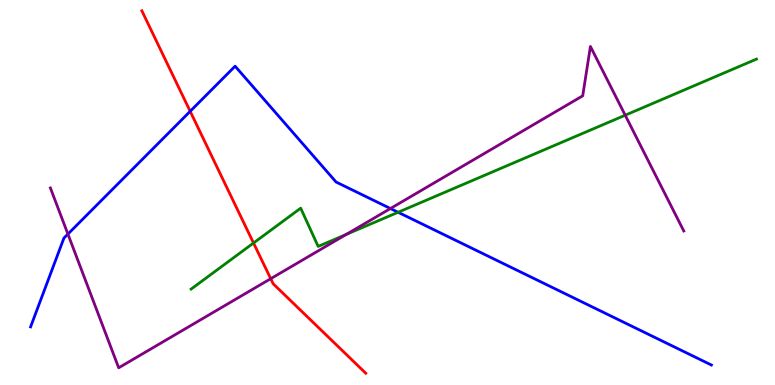[{'lines': ['blue', 'red'], 'intersections': [{'x': 2.45, 'y': 7.11}]}, {'lines': ['green', 'red'], 'intersections': [{'x': 3.27, 'y': 3.69}]}, {'lines': ['purple', 'red'], 'intersections': [{'x': 3.49, 'y': 2.76}]}, {'lines': ['blue', 'green'], 'intersections': [{'x': 5.14, 'y': 4.49}]}, {'lines': ['blue', 'purple'], 'intersections': [{'x': 0.876, 'y': 3.92}, {'x': 5.04, 'y': 4.58}]}, {'lines': ['green', 'purple'], 'intersections': [{'x': 4.47, 'y': 3.91}, {'x': 8.07, 'y': 7.01}]}]